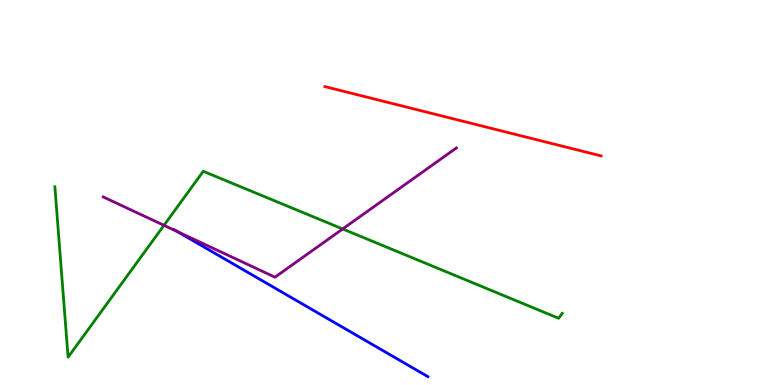[{'lines': ['blue', 'red'], 'intersections': []}, {'lines': ['green', 'red'], 'intersections': []}, {'lines': ['purple', 'red'], 'intersections': []}, {'lines': ['blue', 'green'], 'intersections': []}, {'lines': ['blue', 'purple'], 'intersections': [{'x': 2.29, 'y': 3.98}]}, {'lines': ['green', 'purple'], 'intersections': [{'x': 2.12, 'y': 4.15}, {'x': 4.42, 'y': 4.05}]}]